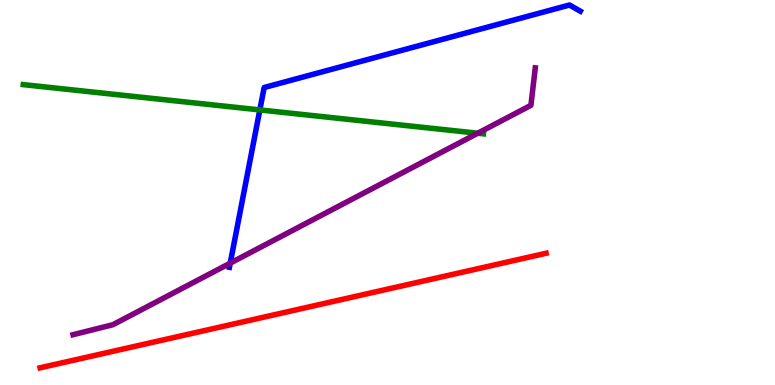[{'lines': ['blue', 'red'], 'intersections': []}, {'lines': ['green', 'red'], 'intersections': []}, {'lines': ['purple', 'red'], 'intersections': []}, {'lines': ['blue', 'green'], 'intersections': [{'x': 3.35, 'y': 7.14}]}, {'lines': ['blue', 'purple'], 'intersections': [{'x': 2.97, 'y': 3.17}]}, {'lines': ['green', 'purple'], 'intersections': [{'x': 6.16, 'y': 6.54}]}]